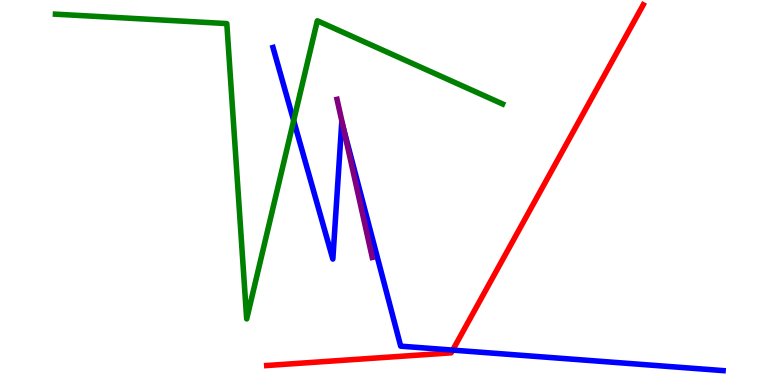[{'lines': ['blue', 'red'], 'intersections': [{'x': 5.84, 'y': 0.906}]}, {'lines': ['green', 'red'], 'intersections': []}, {'lines': ['purple', 'red'], 'intersections': []}, {'lines': ['blue', 'green'], 'intersections': [{'x': 3.79, 'y': 6.87}]}, {'lines': ['blue', 'purple'], 'intersections': [{'x': 4.43, 'y': 6.64}]}, {'lines': ['green', 'purple'], 'intersections': []}]